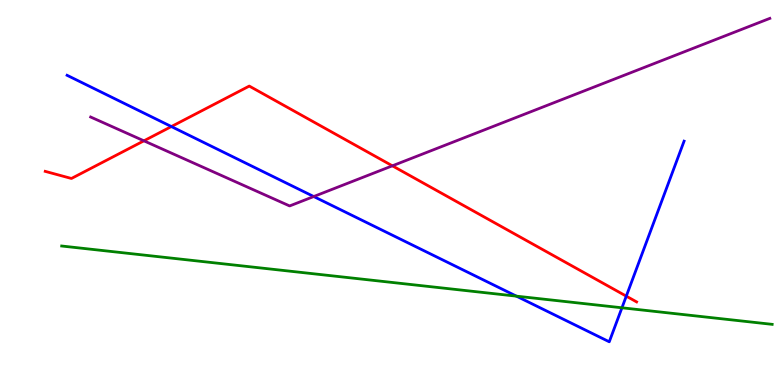[{'lines': ['blue', 'red'], 'intersections': [{'x': 2.21, 'y': 6.71}, {'x': 8.08, 'y': 2.31}]}, {'lines': ['green', 'red'], 'intersections': []}, {'lines': ['purple', 'red'], 'intersections': [{'x': 1.86, 'y': 6.34}, {'x': 5.06, 'y': 5.69}]}, {'lines': ['blue', 'green'], 'intersections': [{'x': 6.66, 'y': 2.31}, {'x': 8.03, 'y': 2.01}]}, {'lines': ['blue', 'purple'], 'intersections': [{'x': 4.05, 'y': 4.9}]}, {'lines': ['green', 'purple'], 'intersections': []}]